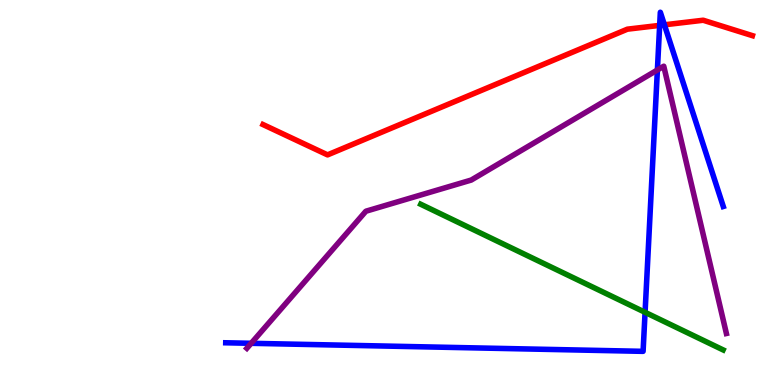[{'lines': ['blue', 'red'], 'intersections': [{'x': 8.51, 'y': 9.34}, {'x': 8.57, 'y': 9.36}]}, {'lines': ['green', 'red'], 'intersections': []}, {'lines': ['purple', 'red'], 'intersections': []}, {'lines': ['blue', 'green'], 'intersections': [{'x': 8.32, 'y': 1.89}]}, {'lines': ['blue', 'purple'], 'intersections': [{'x': 3.24, 'y': 1.08}, {'x': 8.48, 'y': 8.18}]}, {'lines': ['green', 'purple'], 'intersections': []}]